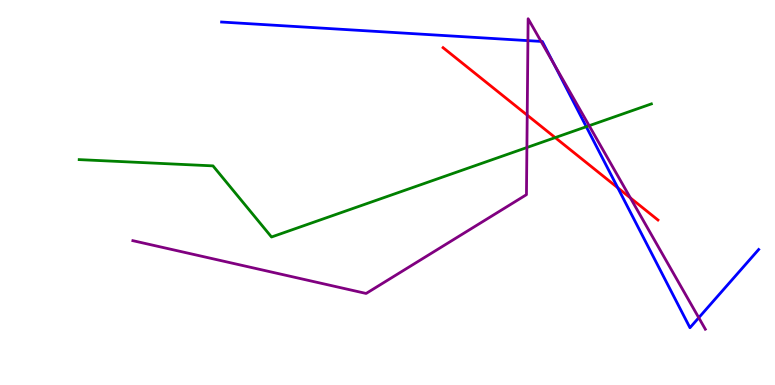[{'lines': ['blue', 'red'], 'intersections': [{'x': 7.97, 'y': 5.12}]}, {'lines': ['green', 'red'], 'intersections': [{'x': 7.16, 'y': 6.43}]}, {'lines': ['purple', 'red'], 'intersections': [{'x': 6.8, 'y': 7.01}, {'x': 8.13, 'y': 4.86}]}, {'lines': ['blue', 'green'], 'intersections': [{'x': 7.56, 'y': 6.71}]}, {'lines': ['blue', 'purple'], 'intersections': [{'x': 6.81, 'y': 8.94}, {'x': 6.98, 'y': 8.92}, {'x': 7.14, 'y': 8.35}, {'x': 9.02, 'y': 1.75}]}, {'lines': ['green', 'purple'], 'intersections': [{'x': 6.8, 'y': 6.17}, {'x': 7.6, 'y': 6.74}]}]